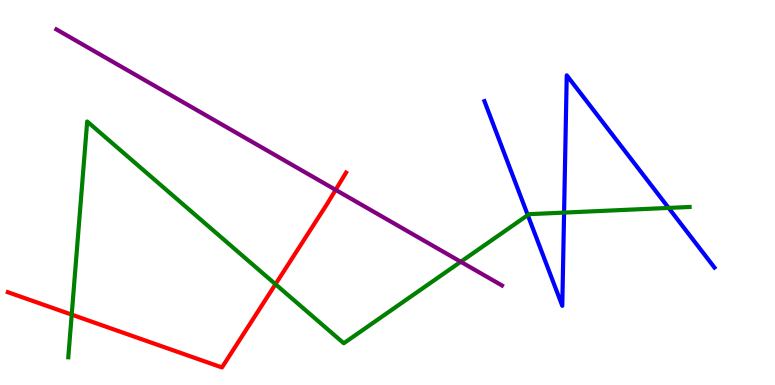[{'lines': ['blue', 'red'], 'intersections': []}, {'lines': ['green', 'red'], 'intersections': [{'x': 0.925, 'y': 1.83}, {'x': 3.55, 'y': 2.62}]}, {'lines': ['purple', 'red'], 'intersections': [{'x': 4.33, 'y': 5.07}]}, {'lines': ['blue', 'green'], 'intersections': [{'x': 6.81, 'y': 4.41}, {'x': 7.28, 'y': 4.48}, {'x': 8.63, 'y': 4.6}]}, {'lines': ['blue', 'purple'], 'intersections': []}, {'lines': ['green', 'purple'], 'intersections': [{'x': 5.95, 'y': 3.2}]}]